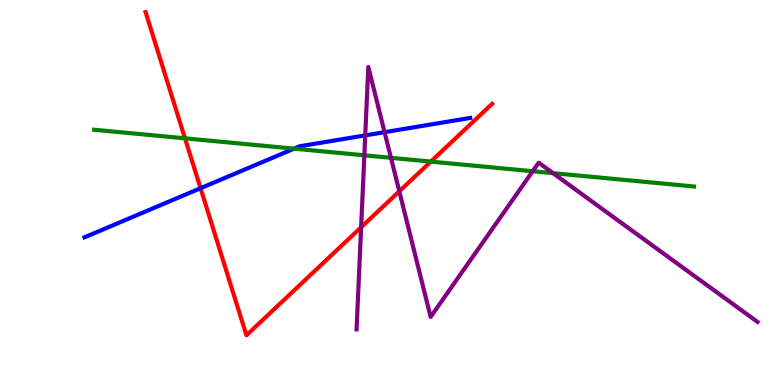[{'lines': ['blue', 'red'], 'intersections': [{'x': 2.59, 'y': 5.11}]}, {'lines': ['green', 'red'], 'intersections': [{'x': 2.39, 'y': 6.41}, {'x': 5.56, 'y': 5.8}]}, {'lines': ['purple', 'red'], 'intersections': [{'x': 4.66, 'y': 4.1}, {'x': 5.15, 'y': 5.03}]}, {'lines': ['blue', 'green'], 'intersections': [{'x': 3.79, 'y': 6.14}]}, {'lines': ['blue', 'purple'], 'intersections': [{'x': 4.71, 'y': 6.48}, {'x': 4.96, 'y': 6.57}]}, {'lines': ['green', 'purple'], 'intersections': [{'x': 4.7, 'y': 5.97}, {'x': 5.04, 'y': 5.9}, {'x': 6.87, 'y': 5.55}, {'x': 7.14, 'y': 5.5}]}]